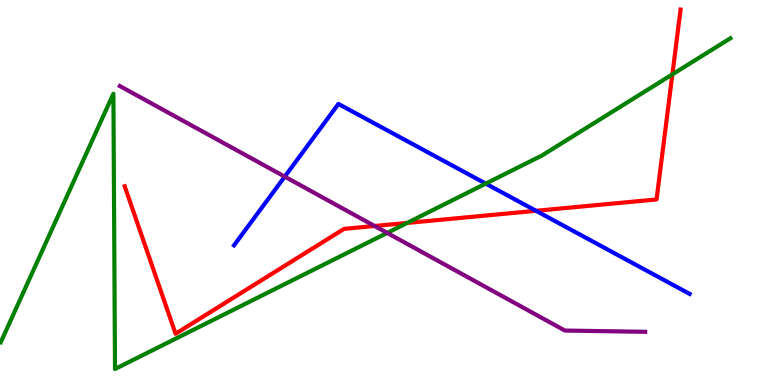[{'lines': ['blue', 'red'], 'intersections': [{'x': 6.92, 'y': 4.52}]}, {'lines': ['green', 'red'], 'intersections': [{'x': 5.25, 'y': 4.21}, {'x': 8.68, 'y': 8.07}]}, {'lines': ['purple', 'red'], 'intersections': [{'x': 4.83, 'y': 4.13}]}, {'lines': ['blue', 'green'], 'intersections': [{'x': 6.27, 'y': 5.23}]}, {'lines': ['blue', 'purple'], 'intersections': [{'x': 3.67, 'y': 5.41}]}, {'lines': ['green', 'purple'], 'intersections': [{'x': 5.0, 'y': 3.95}]}]